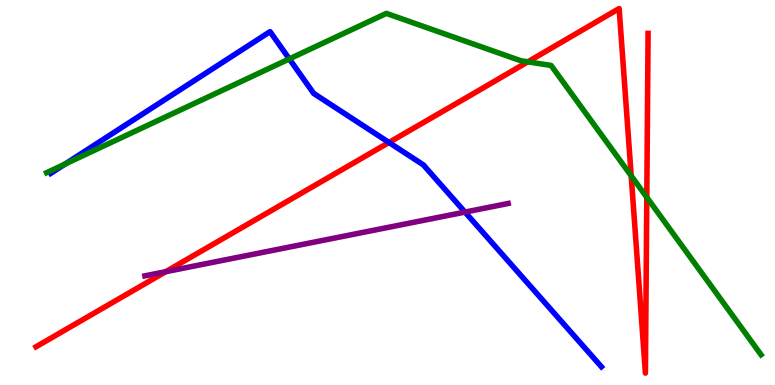[{'lines': ['blue', 'red'], 'intersections': [{'x': 5.02, 'y': 6.3}]}, {'lines': ['green', 'red'], 'intersections': [{'x': 6.81, 'y': 8.39}, {'x': 8.14, 'y': 5.43}, {'x': 8.35, 'y': 4.87}]}, {'lines': ['purple', 'red'], 'intersections': [{'x': 2.14, 'y': 2.94}]}, {'lines': ['blue', 'green'], 'intersections': [{'x': 0.84, 'y': 5.74}, {'x': 3.73, 'y': 8.47}]}, {'lines': ['blue', 'purple'], 'intersections': [{'x': 6.0, 'y': 4.49}]}, {'lines': ['green', 'purple'], 'intersections': []}]